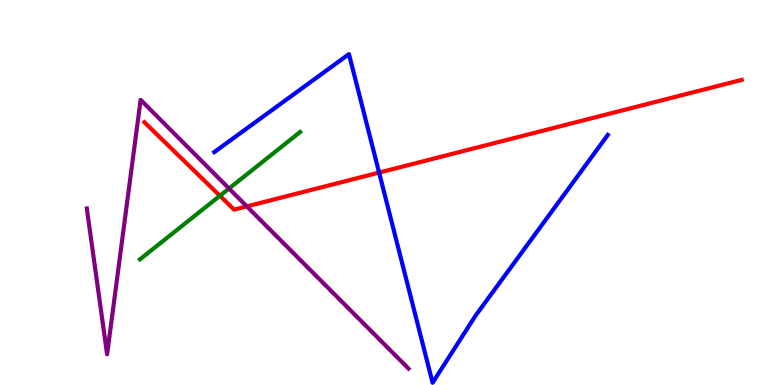[{'lines': ['blue', 'red'], 'intersections': [{'x': 4.89, 'y': 5.52}]}, {'lines': ['green', 'red'], 'intersections': [{'x': 2.84, 'y': 4.91}]}, {'lines': ['purple', 'red'], 'intersections': [{'x': 3.18, 'y': 4.64}]}, {'lines': ['blue', 'green'], 'intersections': []}, {'lines': ['blue', 'purple'], 'intersections': []}, {'lines': ['green', 'purple'], 'intersections': [{'x': 2.96, 'y': 5.1}]}]